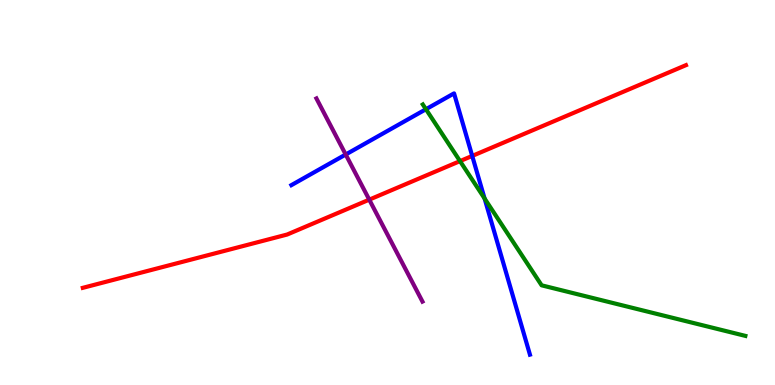[{'lines': ['blue', 'red'], 'intersections': [{'x': 6.09, 'y': 5.95}]}, {'lines': ['green', 'red'], 'intersections': [{'x': 5.94, 'y': 5.82}]}, {'lines': ['purple', 'red'], 'intersections': [{'x': 4.76, 'y': 4.81}]}, {'lines': ['blue', 'green'], 'intersections': [{'x': 5.5, 'y': 7.16}, {'x': 6.25, 'y': 4.84}]}, {'lines': ['blue', 'purple'], 'intersections': [{'x': 4.46, 'y': 5.99}]}, {'lines': ['green', 'purple'], 'intersections': []}]